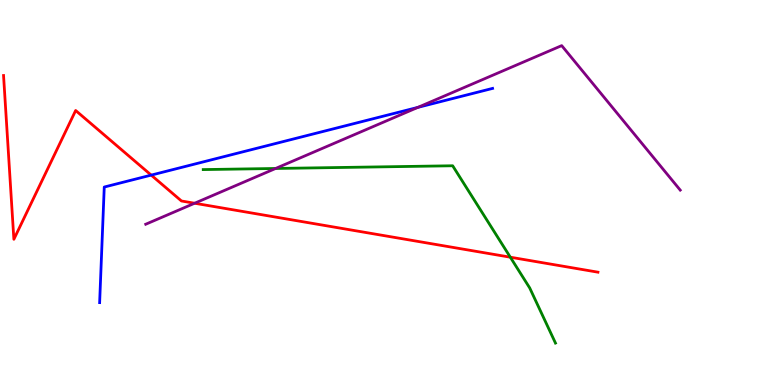[{'lines': ['blue', 'red'], 'intersections': [{'x': 1.95, 'y': 5.45}]}, {'lines': ['green', 'red'], 'intersections': [{'x': 6.58, 'y': 3.32}]}, {'lines': ['purple', 'red'], 'intersections': [{'x': 2.51, 'y': 4.72}]}, {'lines': ['blue', 'green'], 'intersections': []}, {'lines': ['blue', 'purple'], 'intersections': [{'x': 5.39, 'y': 7.21}]}, {'lines': ['green', 'purple'], 'intersections': [{'x': 3.56, 'y': 5.62}]}]